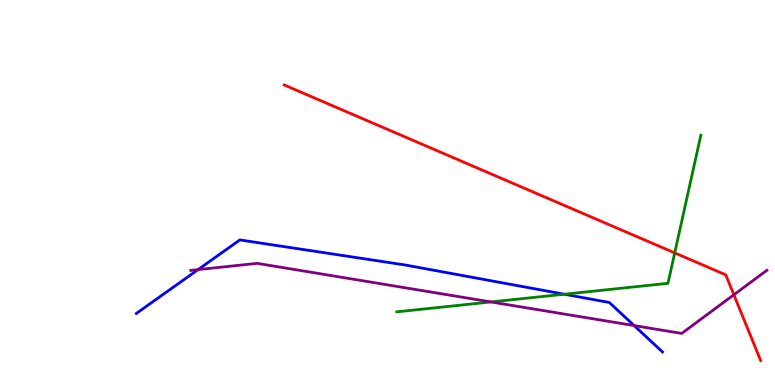[{'lines': ['blue', 'red'], 'intersections': []}, {'lines': ['green', 'red'], 'intersections': [{'x': 8.71, 'y': 3.43}]}, {'lines': ['purple', 'red'], 'intersections': [{'x': 9.47, 'y': 2.34}]}, {'lines': ['blue', 'green'], 'intersections': [{'x': 7.28, 'y': 2.36}]}, {'lines': ['blue', 'purple'], 'intersections': [{'x': 2.56, 'y': 3.0}, {'x': 8.18, 'y': 1.54}]}, {'lines': ['green', 'purple'], 'intersections': [{'x': 6.33, 'y': 2.16}]}]